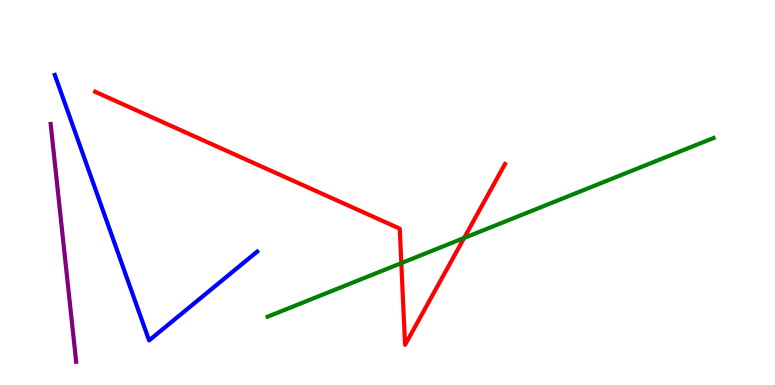[{'lines': ['blue', 'red'], 'intersections': []}, {'lines': ['green', 'red'], 'intersections': [{'x': 5.18, 'y': 3.17}, {'x': 5.99, 'y': 3.82}]}, {'lines': ['purple', 'red'], 'intersections': []}, {'lines': ['blue', 'green'], 'intersections': []}, {'lines': ['blue', 'purple'], 'intersections': []}, {'lines': ['green', 'purple'], 'intersections': []}]